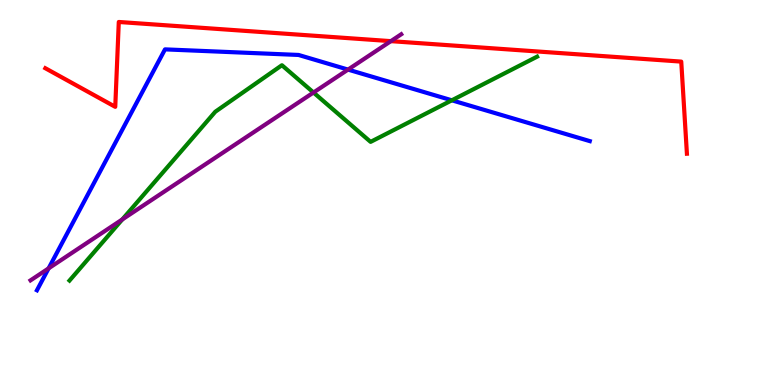[{'lines': ['blue', 'red'], 'intersections': []}, {'lines': ['green', 'red'], 'intersections': []}, {'lines': ['purple', 'red'], 'intersections': [{'x': 5.04, 'y': 8.93}]}, {'lines': ['blue', 'green'], 'intersections': [{'x': 5.83, 'y': 7.39}]}, {'lines': ['blue', 'purple'], 'intersections': [{'x': 0.627, 'y': 3.03}, {'x': 4.49, 'y': 8.19}]}, {'lines': ['green', 'purple'], 'intersections': [{'x': 1.58, 'y': 4.3}, {'x': 4.05, 'y': 7.6}]}]